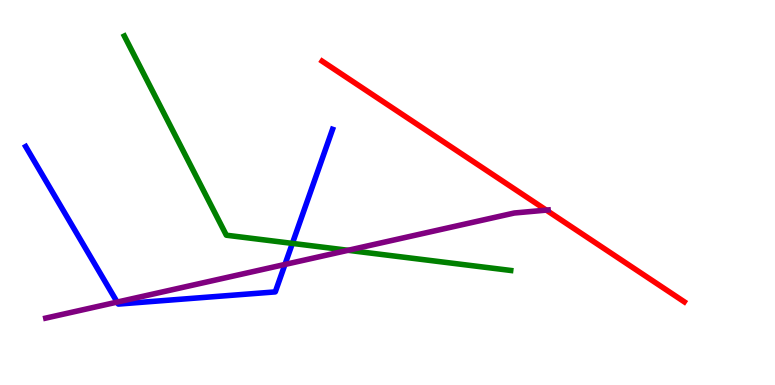[{'lines': ['blue', 'red'], 'intersections': []}, {'lines': ['green', 'red'], 'intersections': []}, {'lines': ['purple', 'red'], 'intersections': [{'x': 7.05, 'y': 4.54}]}, {'lines': ['blue', 'green'], 'intersections': [{'x': 3.77, 'y': 3.68}]}, {'lines': ['blue', 'purple'], 'intersections': [{'x': 1.51, 'y': 2.15}, {'x': 3.68, 'y': 3.13}]}, {'lines': ['green', 'purple'], 'intersections': [{'x': 4.49, 'y': 3.5}]}]